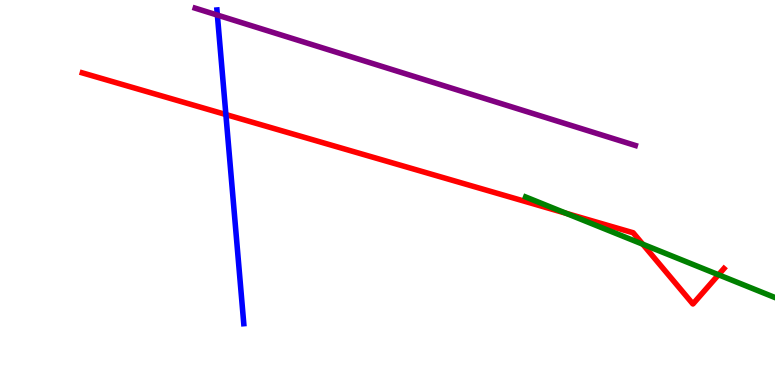[{'lines': ['blue', 'red'], 'intersections': [{'x': 2.91, 'y': 7.02}]}, {'lines': ['green', 'red'], 'intersections': [{'x': 7.3, 'y': 4.46}, {'x': 8.29, 'y': 3.66}, {'x': 9.27, 'y': 2.86}]}, {'lines': ['purple', 'red'], 'intersections': []}, {'lines': ['blue', 'green'], 'intersections': []}, {'lines': ['blue', 'purple'], 'intersections': [{'x': 2.8, 'y': 9.61}]}, {'lines': ['green', 'purple'], 'intersections': []}]